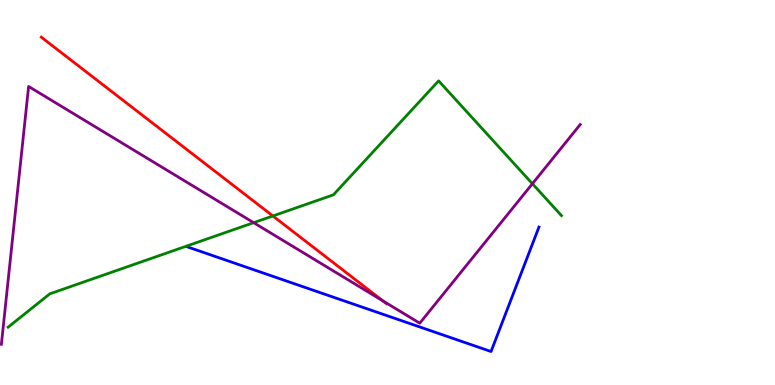[{'lines': ['blue', 'red'], 'intersections': []}, {'lines': ['green', 'red'], 'intersections': [{'x': 3.52, 'y': 4.39}]}, {'lines': ['purple', 'red'], 'intersections': [{'x': 4.94, 'y': 2.19}]}, {'lines': ['blue', 'green'], 'intersections': []}, {'lines': ['blue', 'purple'], 'intersections': []}, {'lines': ['green', 'purple'], 'intersections': [{'x': 3.27, 'y': 4.22}, {'x': 6.87, 'y': 5.23}]}]